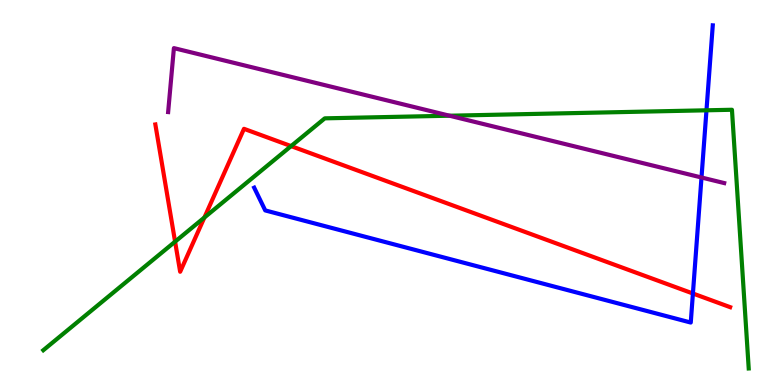[{'lines': ['blue', 'red'], 'intersections': [{'x': 8.94, 'y': 2.38}]}, {'lines': ['green', 'red'], 'intersections': [{'x': 2.26, 'y': 3.72}, {'x': 2.64, 'y': 4.35}, {'x': 3.76, 'y': 6.21}]}, {'lines': ['purple', 'red'], 'intersections': []}, {'lines': ['blue', 'green'], 'intersections': [{'x': 9.12, 'y': 7.14}]}, {'lines': ['blue', 'purple'], 'intersections': [{'x': 9.05, 'y': 5.39}]}, {'lines': ['green', 'purple'], 'intersections': [{'x': 5.8, 'y': 6.99}]}]